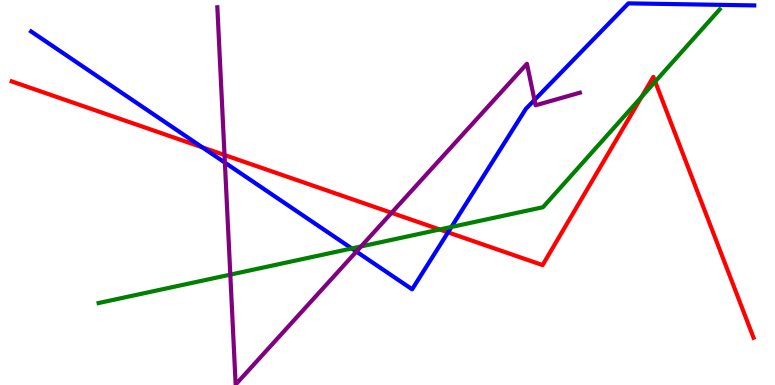[{'lines': ['blue', 'red'], 'intersections': [{'x': 2.61, 'y': 6.17}, {'x': 5.78, 'y': 3.96}]}, {'lines': ['green', 'red'], 'intersections': [{'x': 5.67, 'y': 4.04}, {'x': 8.28, 'y': 7.49}, {'x': 8.45, 'y': 7.88}]}, {'lines': ['purple', 'red'], 'intersections': [{'x': 2.9, 'y': 5.97}, {'x': 5.05, 'y': 4.47}]}, {'lines': ['blue', 'green'], 'intersections': [{'x': 4.54, 'y': 3.55}, {'x': 5.82, 'y': 4.1}]}, {'lines': ['blue', 'purple'], 'intersections': [{'x': 2.9, 'y': 5.78}, {'x': 4.6, 'y': 3.47}, {'x': 6.9, 'y': 7.4}]}, {'lines': ['green', 'purple'], 'intersections': [{'x': 2.97, 'y': 2.87}, {'x': 4.66, 'y': 3.6}]}]